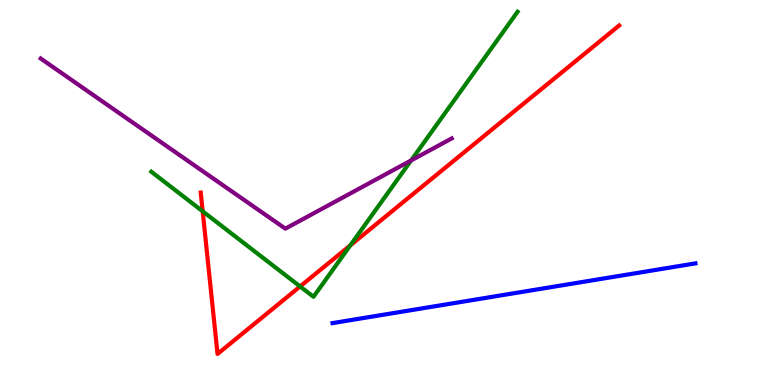[{'lines': ['blue', 'red'], 'intersections': []}, {'lines': ['green', 'red'], 'intersections': [{'x': 2.62, 'y': 4.51}, {'x': 3.87, 'y': 2.56}, {'x': 4.52, 'y': 3.63}]}, {'lines': ['purple', 'red'], 'intersections': []}, {'lines': ['blue', 'green'], 'intersections': []}, {'lines': ['blue', 'purple'], 'intersections': []}, {'lines': ['green', 'purple'], 'intersections': [{'x': 5.3, 'y': 5.83}]}]